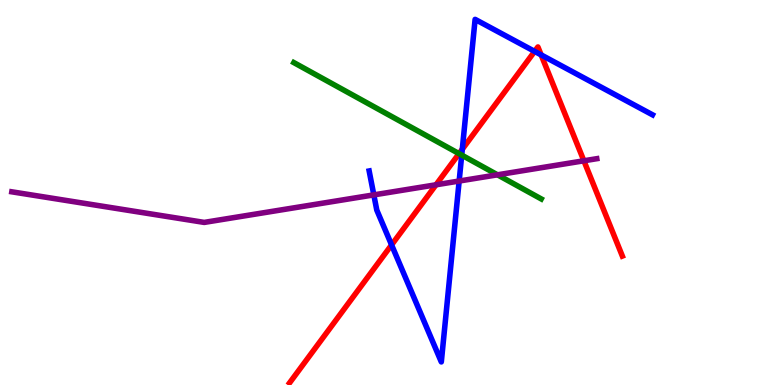[{'lines': ['blue', 'red'], 'intersections': [{'x': 5.05, 'y': 3.64}, {'x': 5.97, 'y': 6.12}, {'x': 6.9, 'y': 8.67}, {'x': 6.98, 'y': 8.57}]}, {'lines': ['green', 'red'], 'intersections': [{'x': 5.92, 'y': 6.01}]}, {'lines': ['purple', 'red'], 'intersections': [{'x': 5.63, 'y': 5.2}, {'x': 7.53, 'y': 5.82}]}, {'lines': ['blue', 'green'], 'intersections': [{'x': 5.96, 'y': 5.97}]}, {'lines': ['blue', 'purple'], 'intersections': [{'x': 4.82, 'y': 4.94}, {'x': 5.92, 'y': 5.3}]}, {'lines': ['green', 'purple'], 'intersections': [{'x': 6.42, 'y': 5.46}]}]